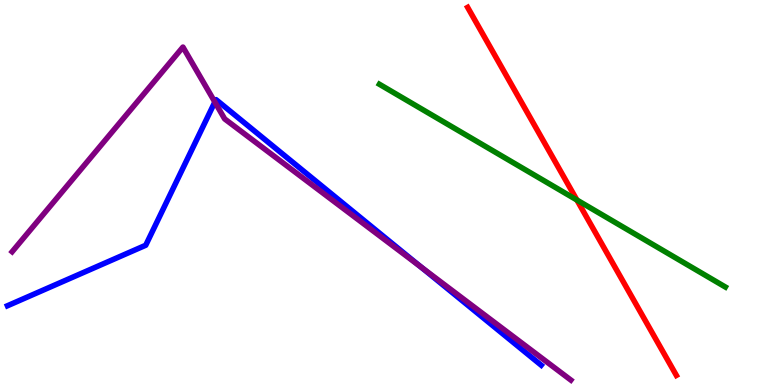[{'lines': ['blue', 'red'], 'intersections': []}, {'lines': ['green', 'red'], 'intersections': [{'x': 7.44, 'y': 4.81}]}, {'lines': ['purple', 'red'], 'intersections': []}, {'lines': ['blue', 'green'], 'intersections': []}, {'lines': ['blue', 'purple'], 'intersections': [{'x': 2.77, 'y': 7.35}, {'x': 5.43, 'y': 3.06}]}, {'lines': ['green', 'purple'], 'intersections': []}]